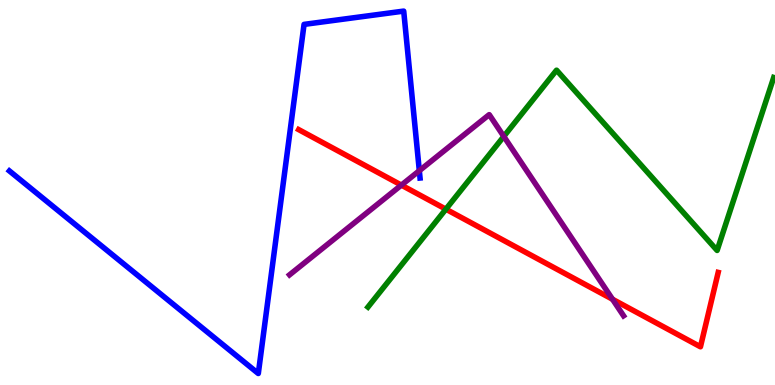[{'lines': ['blue', 'red'], 'intersections': []}, {'lines': ['green', 'red'], 'intersections': [{'x': 5.75, 'y': 4.57}]}, {'lines': ['purple', 'red'], 'intersections': [{'x': 5.18, 'y': 5.19}, {'x': 7.9, 'y': 2.23}]}, {'lines': ['blue', 'green'], 'intersections': []}, {'lines': ['blue', 'purple'], 'intersections': [{'x': 5.41, 'y': 5.57}]}, {'lines': ['green', 'purple'], 'intersections': [{'x': 6.5, 'y': 6.46}]}]